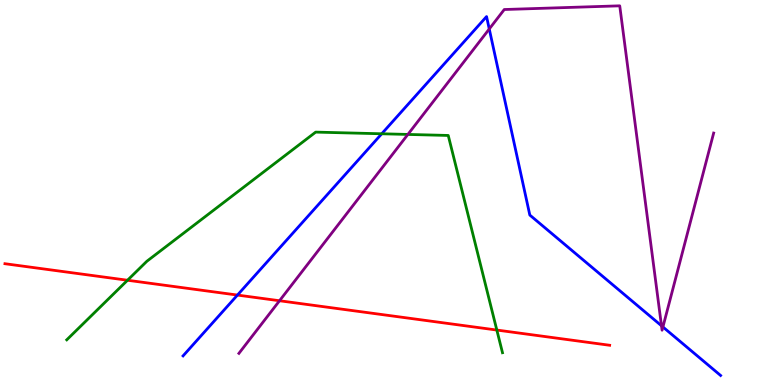[{'lines': ['blue', 'red'], 'intersections': [{'x': 3.06, 'y': 2.34}]}, {'lines': ['green', 'red'], 'intersections': [{'x': 1.65, 'y': 2.72}, {'x': 6.41, 'y': 1.43}]}, {'lines': ['purple', 'red'], 'intersections': [{'x': 3.61, 'y': 2.19}]}, {'lines': ['blue', 'green'], 'intersections': [{'x': 4.93, 'y': 6.53}]}, {'lines': ['blue', 'purple'], 'intersections': [{'x': 6.31, 'y': 9.25}, {'x': 8.54, 'y': 1.54}, {'x': 8.55, 'y': 1.51}]}, {'lines': ['green', 'purple'], 'intersections': [{'x': 5.26, 'y': 6.51}]}]